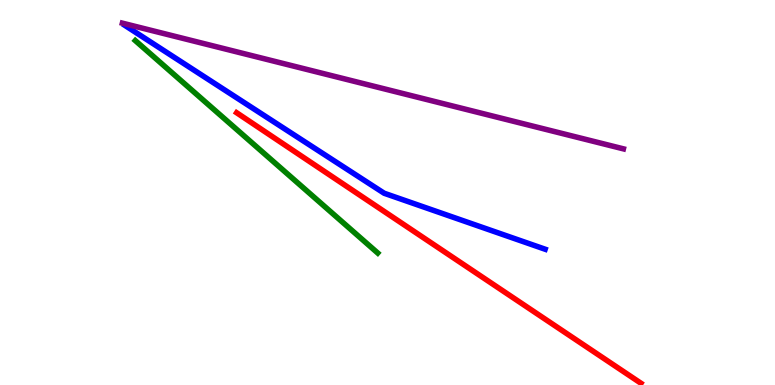[{'lines': ['blue', 'red'], 'intersections': []}, {'lines': ['green', 'red'], 'intersections': []}, {'lines': ['purple', 'red'], 'intersections': []}, {'lines': ['blue', 'green'], 'intersections': []}, {'lines': ['blue', 'purple'], 'intersections': []}, {'lines': ['green', 'purple'], 'intersections': []}]